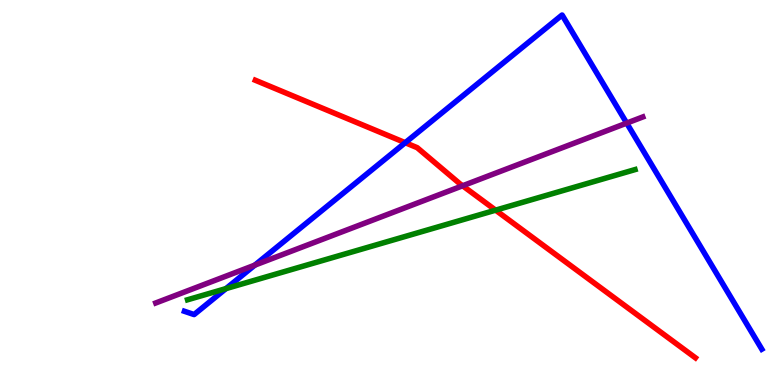[{'lines': ['blue', 'red'], 'intersections': [{'x': 5.23, 'y': 6.29}]}, {'lines': ['green', 'red'], 'intersections': [{'x': 6.4, 'y': 4.54}]}, {'lines': ['purple', 'red'], 'intersections': [{'x': 5.97, 'y': 5.17}]}, {'lines': ['blue', 'green'], 'intersections': [{'x': 2.92, 'y': 2.5}]}, {'lines': ['blue', 'purple'], 'intersections': [{'x': 3.29, 'y': 3.11}, {'x': 8.09, 'y': 6.8}]}, {'lines': ['green', 'purple'], 'intersections': []}]